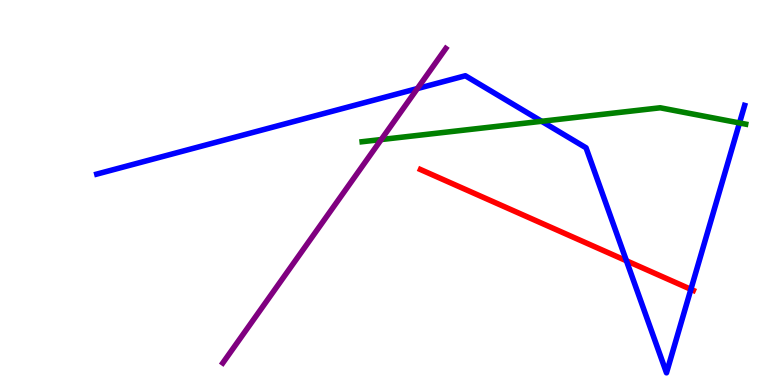[{'lines': ['blue', 'red'], 'intersections': [{'x': 8.08, 'y': 3.23}, {'x': 8.91, 'y': 2.49}]}, {'lines': ['green', 'red'], 'intersections': []}, {'lines': ['purple', 'red'], 'intersections': []}, {'lines': ['blue', 'green'], 'intersections': [{'x': 6.99, 'y': 6.85}, {'x': 9.54, 'y': 6.81}]}, {'lines': ['blue', 'purple'], 'intersections': [{'x': 5.39, 'y': 7.7}]}, {'lines': ['green', 'purple'], 'intersections': [{'x': 4.92, 'y': 6.38}]}]